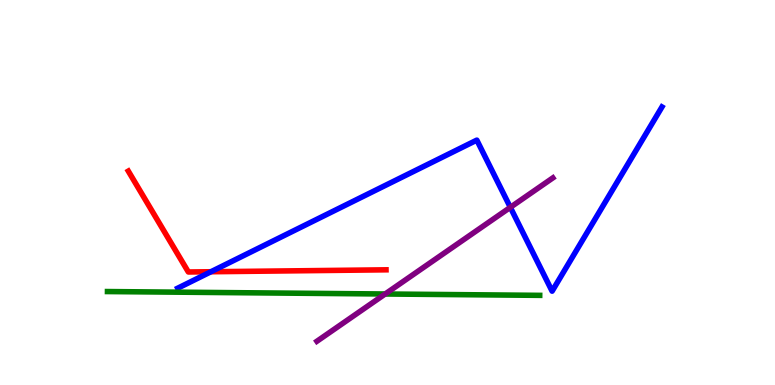[{'lines': ['blue', 'red'], 'intersections': [{'x': 2.72, 'y': 2.94}]}, {'lines': ['green', 'red'], 'intersections': []}, {'lines': ['purple', 'red'], 'intersections': []}, {'lines': ['blue', 'green'], 'intersections': []}, {'lines': ['blue', 'purple'], 'intersections': [{'x': 6.58, 'y': 4.61}]}, {'lines': ['green', 'purple'], 'intersections': [{'x': 4.97, 'y': 2.36}]}]